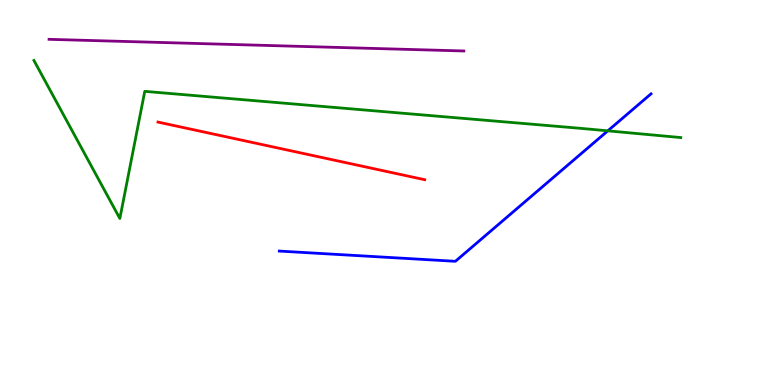[{'lines': ['blue', 'red'], 'intersections': []}, {'lines': ['green', 'red'], 'intersections': []}, {'lines': ['purple', 'red'], 'intersections': []}, {'lines': ['blue', 'green'], 'intersections': [{'x': 7.84, 'y': 6.6}]}, {'lines': ['blue', 'purple'], 'intersections': []}, {'lines': ['green', 'purple'], 'intersections': []}]